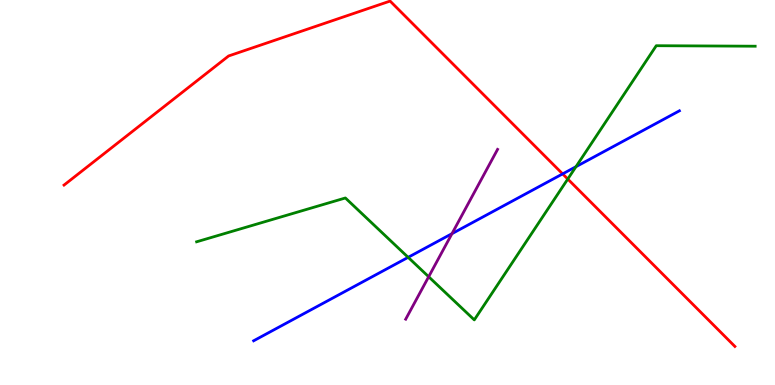[{'lines': ['blue', 'red'], 'intersections': [{'x': 7.26, 'y': 5.48}]}, {'lines': ['green', 'red'], 'intersections': [{'x': 7.33, 'y': 5.35}]}, {'lines': ['purple', 'red'], 'intersections': []}, {'lines': ['blue', 'green'], 'intersections': [{'x': 5.27, 'y': 3.32}, {'x': 7.43, 'y': 5.67}]}, {'lines': ['blue', 'purple'], 'intersections': [{'x': 5.83, 'y': 3.93}]}, {'lines': ['green', 'purple'], 'intersections': [{'x': 5.53, 'y': 2.81}]}]